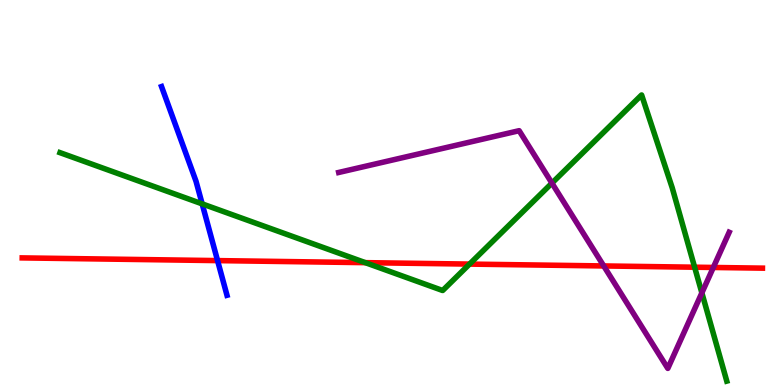[{'lines': ['blue', 'red'], 'intersections': [{'x': 2.81, 'y': 3.23}]}, {'lines': ['green', 'red'], 'intersections': [{'x': 4.71, 'y': 3.18}, {'x': 6.06, 'y': 3.14}, {'x': 8.96, 'y': 3.06}]}, {'lines': ['purple', 'red'], 'intersections': [{'x': 7.79, 'y': 3.09}, {'x': 9.2, 'y': 3.05}]}, {'lines': ['blue', 'green'], 'intersections': [{'x': 2.61, 'y': 4.7}]}, {'lines': ['blue', 'purple'], 'intersections': []}, {'lines': ['green', 'purple'], 'intersections': [{'x': 7.12, 'y': 5.24}, {'x': 9.06, 'y': 2.39}]}]